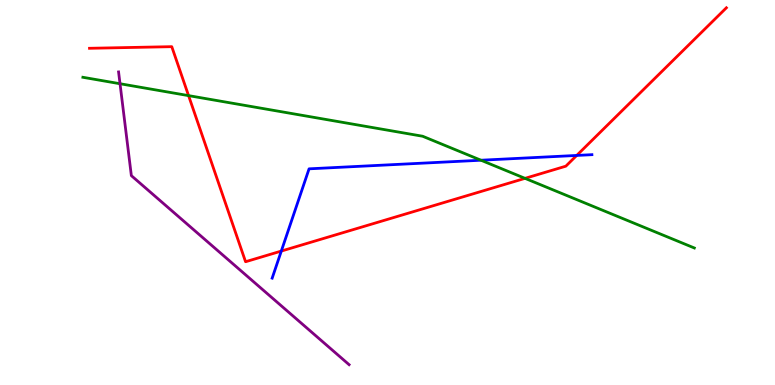[{'lines': ['blue', 'red'], 'intersections': [{'x': 3.63, 'y': 3.48}, {'x': 7.44, 'y': 5.96}]}, {'lines': ['green', 'red'], 'intersections': [{'x': 2.43, 'y': 7.52}, {'x': 6.77, 'y': 5.37}]}, {'lines': ['purple', 'red'], 'intersections': []}, {'lines': ['blue', 'green'], 'intersections': [{'x': 6.21, 'y': 5.84}]}, {'lines': ['blue', 'purple'], 'intersections': []}, {'lines': ['green', 'purple'], 'intersections': [{'x': 1.55, 'y': 7.83}]}]